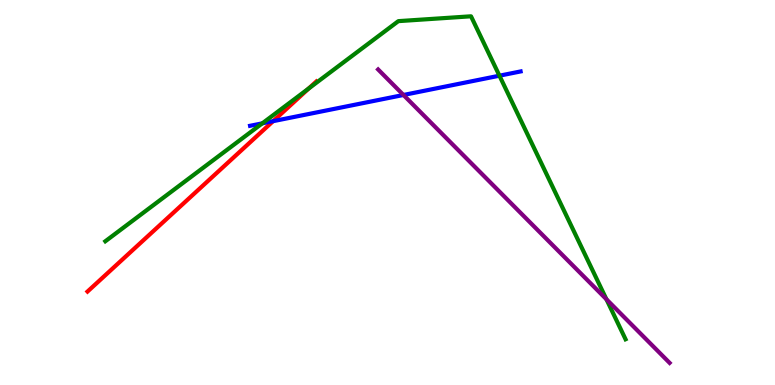[{'lines': ['blue', 'red'], 'intersections': [{'x': 3.52, 'y': 6.85}]}, {'lines': ['green', 'red'], 'intersections': [{'x': 3.98, 'y': 7.7}]}, {'lines': ['purple', 'red'], 'intersections': []}, {'lines': ['blue', 'green'], 'intersections': [{'x': 3.38, 'y': 6.8}, {'x': 6.44, 'y': 8.03}]}, {'lines': ['blue', 'purple'], 'intersections': [{'x': 5.21, 'y': 7.53}]}, {'lines': ['green', 'purple'], 'intersections': [{'x': 7.82, 'y': 2.23}]}]